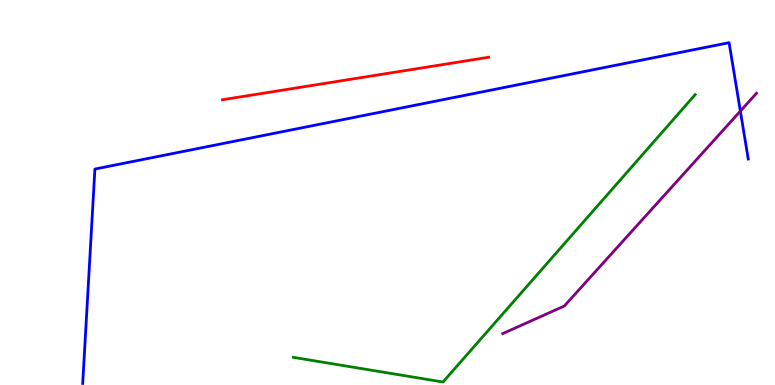[{'lines': ['blue', 'red'], 'intersections': []}, {'lines': ['green', 'red'], 'intersections': []}, {'lines': ['purple', 'red'], 'intersections': []}, {'lines': ['blue', 'green'], 'intersections': []}, {'lines': ['blue', 'purple'], 'intersections': [{'x': 9.55, 'y': 7.11}]}, {'lines': ['green', 'purple'], 'intersections': []}]